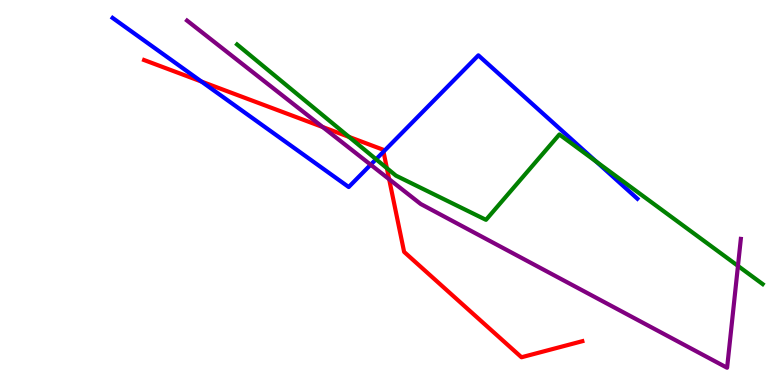[{'lines': ['blue', 'red'], 'intersections': [{'x': 2.6, 'y': 7.88}, {'x': 4.95, 'y': 6.06}]}, {'lines': ['green', 'red'], 'intersections': [{'x': 4.5, 'y': 6.44}, {'x': 4.99, 'y': 5.63}]}, {'lines': ['purple', 'red'], 'intersections': [{'x': 4.16, 'y': 6.7}, {'x': 5.02, 'y': 5.34}]}, {'lines': ['blue', 'green'], 'intersections': [{'x': 4.85, 'y': 5.86}, {'x': 7.69, 'y': 5.8}]}, {'lines': ['blue', 'purple'], 'intersections': [{'x': 4.78, 'y': 5.72}]}, {'lines': ['green', 'purple'], 'intersections': [{'x': 9.52, 'y': 3.09}]}]